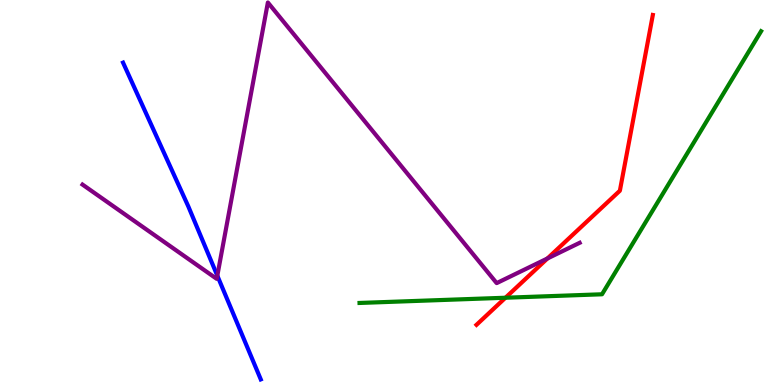[{'lines': ['blue', 'red'], 'intersections': []}, {'lines': ['green', 'red'], 'intersections': [{'x': 6.52, 'y': 2.27}]}, {'lines': ['purple', 'red'], 'intersections': [{'x': 7.06, 'y': 3.29}]}, {'lines': ['blue', 'green'], 'intersections': []}, {'lines': ['blue', 'purple'], 'intersections': [{'x': 2.8, 'y': 2.84}]}, {'lines': ['green', 'purple'], 'intersections': []}]